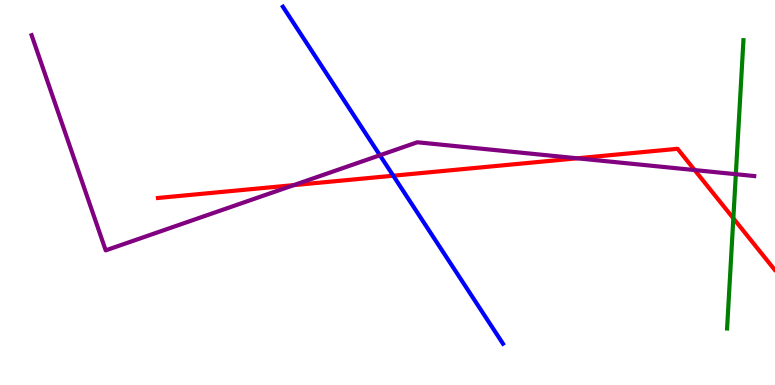[{'lines': ['blue', 'red'], 'intersections': [{'x': 5.07, 'y': 5.44}]}, {'lines': ['green', 'red'], 'intersections': [{'x': 9.46, 'y': 4.33}]}, {'lines': ['purple', 'red'], 'intersections': [{'x': 3.79, 'y': 5.19}, {'x': 7.45, 'y': 5.89}, {'x': 8.96, 'y': 5.58}]}, {'lines': ['blue', 'green'], 'intersections': []}, {'lines': ['blue', 'purple'], 'intersections': [{'x': 4.9, 'y': 5.97}]}, {'lines': ['green', 'purple'], 'intersections': [{'x': 9.49, 'y': 5.48}]}]